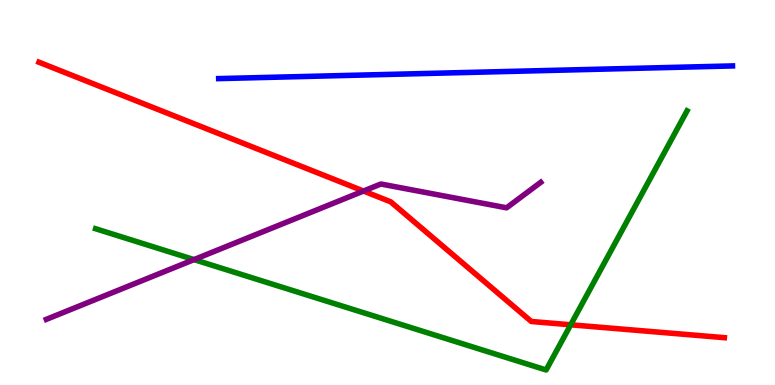[{'lines': ['blue', 'red'], 'intersections': []}, {'lines': ['green', 'red'], 'intersections': [{'x': 7.36, 'y': 1.56}]}, {'lines': ['purple', 'red'], 'intersections': [{'x': 4.69, 'y': 5.04}]}, {'lines': ['blue', 'green'], 'intersections': []}, {'lines': ['blue', 'purple'], 'intersections': []}, {'lines': ['green', 'purple'], 'intersections': [{'x': 2.5, 'y': 3.26}]}]